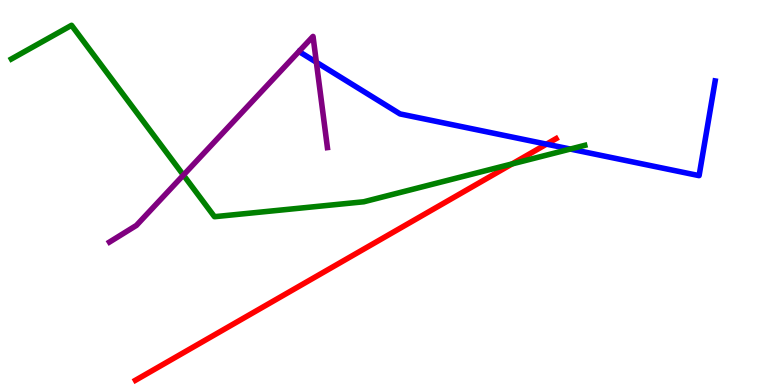[{'lines': ['blue', 'red'], 'intersections': [{'x': 7.05, 'y': 6.26}]}, {'lines': ['green', 'red'], 'intersections': [{'x': 6.61, 'y': 5.74}]}, {'lines': ['purple', 'red'], 'intersections': []}, {'lines': ['blue', 'green'], 'intersections': [{'x': 7.36, 'y': 6.13}]}, {'lines': ['blue', 'purple'], 'intersections': [{'x': 4.08, 'y': 8.38}]}, {'lines': ['green', 'purple'], 'intersections': [{'x': 2.37, 'y': 5.45}]}]